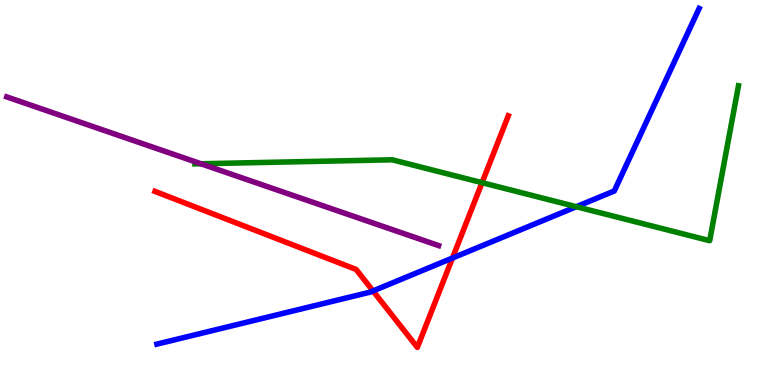[{'lines': ['blue', 'red'], 'intersections': [{'x': 4.81, 'y': 2.44}, {'x': 5.84, 'y': 3.3}]}, {'lines': ['green', 'red'], 'intersections': [{'x': 6.22, 'y': 5.26}]}, {'lines': ['purple', 'red'], 'intersections': []}, {'lines': ['blue', 'green'], 'intersections': [{'x': 7.44, 'y': 4.63}]}, {'lines': ['blue', 'purple'], 'intersections': []}, {'lines': ['green', 'purple'], 'intersections': [{'x': 2.59, 'y': 5.75}]}]